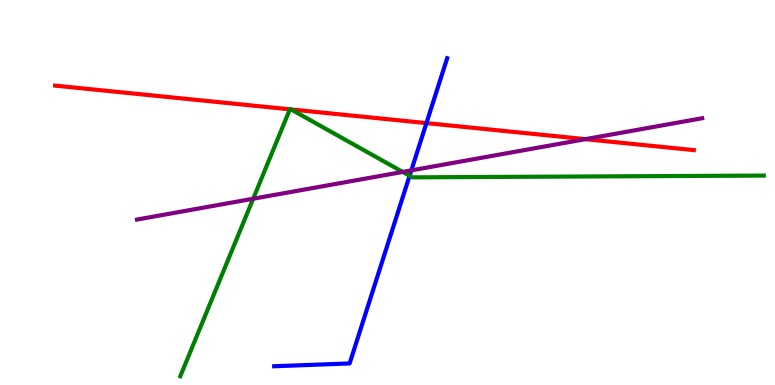[{'lines': ['blue', 'red'], 'intersections': [{'x': 5.5, 'y': 6.8}]}, {'lines': ['green', 'red'], 'intersections': [{'x': 3.74, 'y': 7.16}, {'x': 3.76, 'y': 7.16}]}, {'lines': ['purple', 'red'], 'intersections': [{'x': 7.55, 'y': 6.39}]}, {'lines': ['blue', 'green'], 'intersections': [{'x': 5.29, 'y': 5.43}]}, {'lines': ['blue', 'purple'], 'intersections': [{'x': 5.31, 'y': 5.57}]}, {'lines': ['green', 'purple'], 'intersections': [{'x': 3.27, 'y': 4.84}, {'x': 5.2, 'y': 5.53}]}]